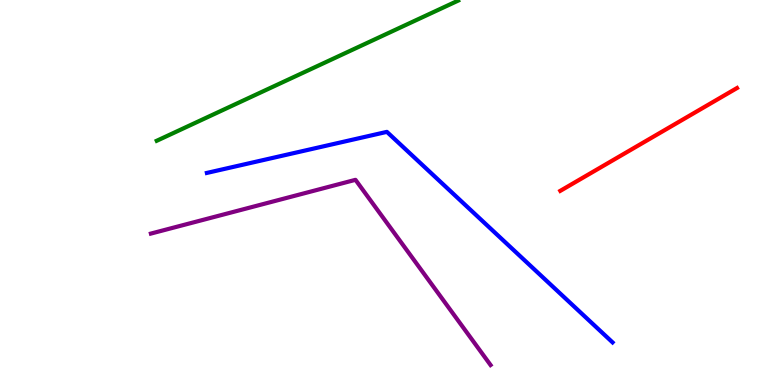[{'lines': ['blue', 'red'], 'intersections': []}, {'lines': ['green', 'red'], 'intersections': []}, {'lines': ['purple', 'red'], 'intersections': []}, {'lines': ['blue', 'green'], 'intersections': []}, {'lines': ['blue', 'purple'], 'intersections': []}, {'lines': ['green', 'purple'], 'intersections': []}]